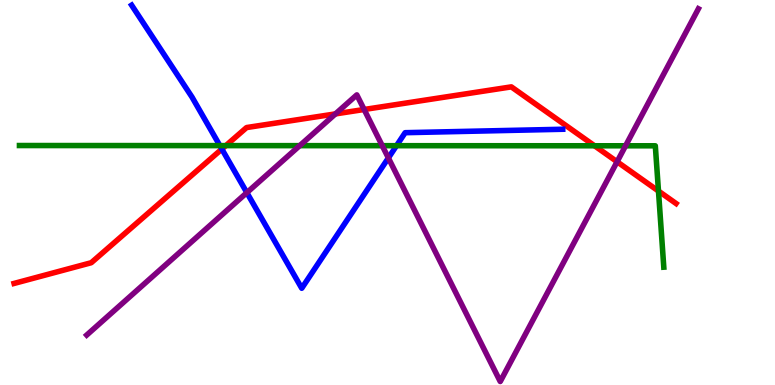[{'lines': ['blue', 'red'], 'intersections': [{'x': 2.86, 'y': 6.13}]}, {'lines': ['green', 'red'], 'intersections': [{'x': 2.91, 'y': 6.22}, {'x': 7.67, 'y': 6.21}, {'x': 8.5, 'y': 5.04}]}, {'lines': ['purple', 'red'], 'intersections': [{'x': 4.33, 'y': 7.04}, {'x': 4.7, 'y': 7.16}, {'x': 7.96, 'y': 5.8}]}, {'lines': ['blue', 'green'], 'intersections': [{'x': 2.84, 'y': 6.22}, {'x': 5.12, 'y': 6.22}]}, {'lines': ['blue', 'purple'], 'intersections': [{'x': 3.19, 'y': 5.0}, {'x': 5.01, 'y': 5.9}]}, {'lines': ['green', 'purple'], 'intersections': [{'x': 3.87, 'y': 6.22}, {'x': 4.93, 'y': 6.22}, {'x': 8.07, 'y': 6.21}]}]